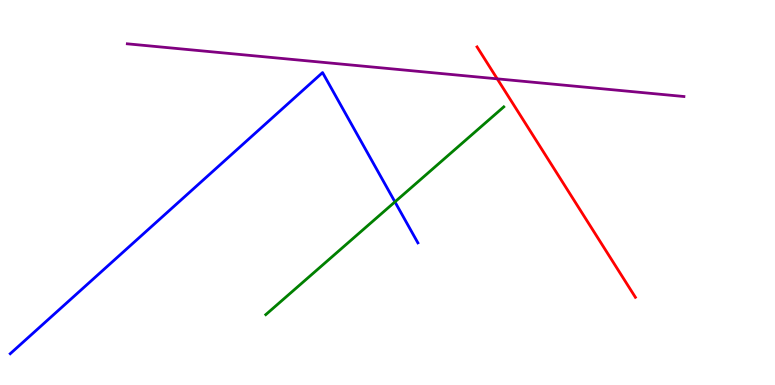[{'lines': ['blue', 'red'], 'intersections': []}, {'lines': ['green', 'red'], 'intersections': []}, {'lines': ['purple', 'red'], 'intersections': [{'x': 6.42, 'y': 7.95}]}, {'lines': ['blue', 'green'], 'intersections': [{'x': 5.1, 'y': 4.76}]}, {'lines': ['blue', 'purple'], 'intersections': []}, {'lines': ['green', 'purple'], 'intersections': []}]